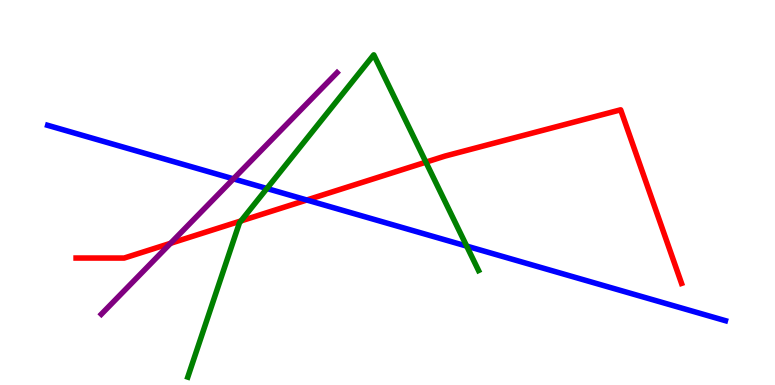[{'lines': ['blue', 'red'], 'intersections': [{'x': 3.96, 'y': 4.81}]}, {'lines': ['green', 'red'], 'intersections': [{'x': 3.11, 'y': 4.26}, {'x': 5.5, 'y': 5.79}]}, {'lines': ['purple', 'red'], 'intersections': [{'x': 2.2, 'y': 3.68}]}, {'lines': ['blue', 'green'], 'intersections': [{'x': 3.44, 'y': 5.1}, {'x': 6.02, 'y': 3.61}]}, {'lines': ['blue', 'purple'], 'intersections': [{'x': 3.01, 'y': 5.35}]}, {'lines': ['green', 'purple'], 'intersections': []}]